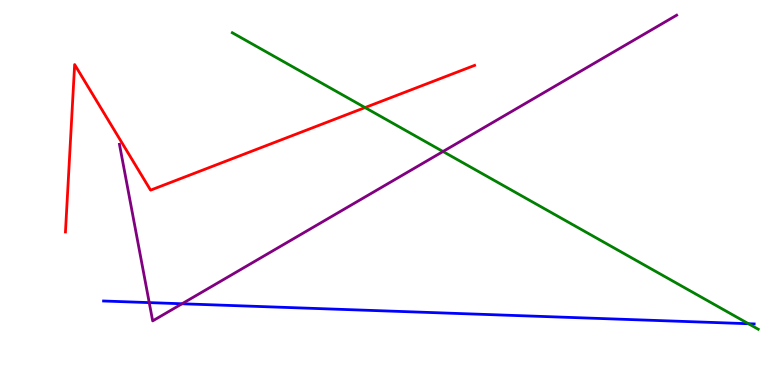[{'lines': ['blue', 'red'], 'intersections': []}, {'lines': ['green', 'red'], 'intersections': [{'x': 4.71, 'y': 7.21}]}, {'lines': ['purple', 'red'], 'intersections': []}, {'lines': ['blue', 'green'], 'intersections': [{'x': 9.66, 'y': 1.59}]}, {'lines': ['blue', 'purple'], 'intersections': [{'x': 1.93, 'y': 2.14}, {'x': 2.35, 'y': 2.11}]}, {'lines': ['green', 'purple'], 'intersections': [{'x': 5.72, 'y': 6.06}]}]